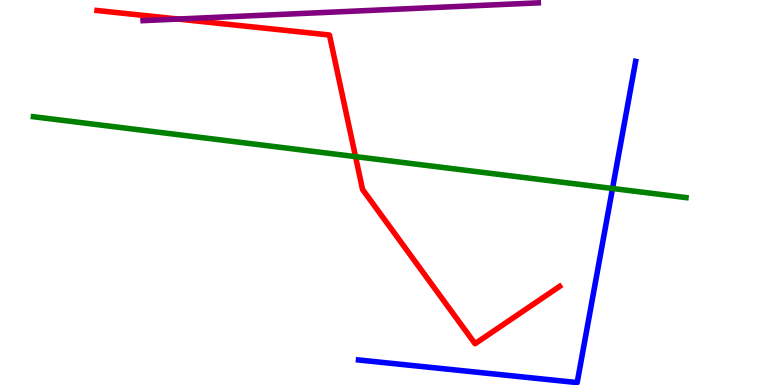[{'lines': ['blue', 'red'], 'intersections': []}, {'lines': ['green', 'red'], 'intersections': [{'x': 4.59, 'y': 5.93}]}, {'lines': ['purple', 'red'], 'intersections': [{'x': 2.3, 'y': 9.51}]}, {'lines': ['blue', 'green'], 'intersections': [{'x': 7.9, 'y': 5.1}]}, {'lines': ['blue', 'purple'], 'intersections': []}, {'lines': ['green', 'purple'], 'intersections': []}]